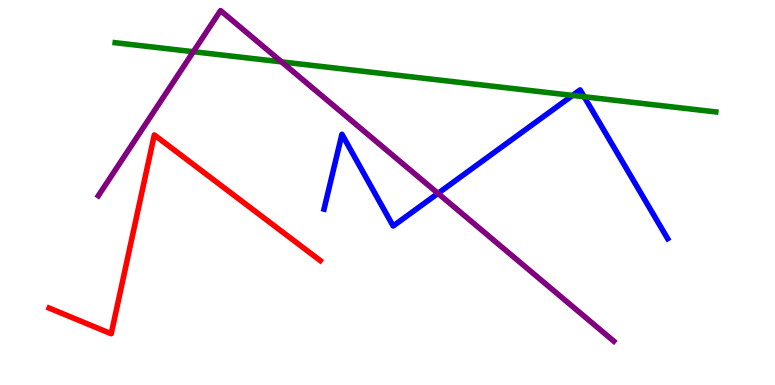[{'lines': ['blue', 'red'], 'intersections': []}, {'lines': ['green', 'red'], 'intersections': []}, {'lines': ['purple', 'red'], 'intersections': []}, {'lines': ['blue', 'green'], 'intersections': [{'x': 7.39, 'y': 7.52}, {'x': 7.54, 'y': 7.49}]}, {'lines': ['blue', 'purple'], 'intersections': [{'x': 5.65, 'y': 4.98}]}, {'lines': ['green', 'purple'], 'intersections': [{'x': 2.5, 'y': 8.66}, {'x': 3.63, 'y': 8.39}]}]